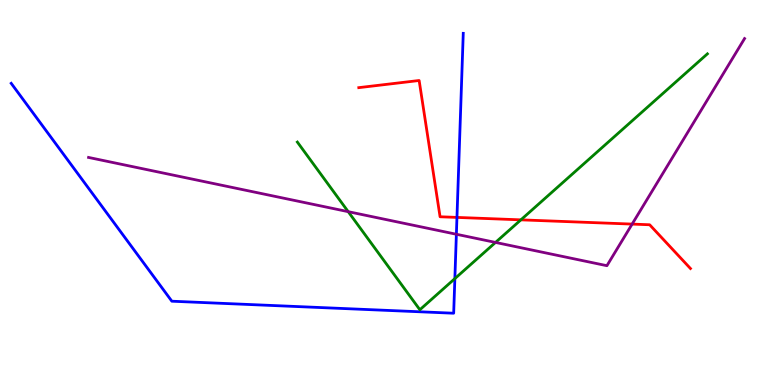[{'lines': ['blue', 'red'], 'intersections': [{'x': 5.9, 'y': 4.35}]}, {'lines': ['green', 'red'], 'intersections': [{'x': 6.72, 'y': 4.29}]}, {'lines': ['purple', 'red'], 'intersections': [{'x': 8.16, 'y': 4.18}]}, {'lines': ['blue', 'green'], 'intersections': [{'x': 5.87, 'y': 2.76}]}, {'lines': ['blue', 'purple'], 'intersections': [{'x': 5.89, 'y': 3.92}]}, {'lines': ['green', 'purple'], 'intersections': [{'x': 4.49, 'y': 4.5}, {'x': 6.39, 'y': 3.7}]}]